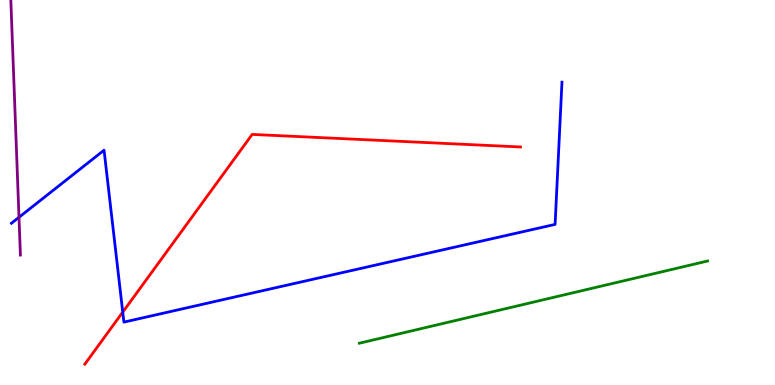[{'lines': ['blue', 'red'], 'intersections': [{'x': 1.58, 'y': 1.89}]}, {'lines': ['green', 'red'], 'intersections': []}, {'lines': ['purple', 'red'], 'intersections': []}, {'lines': ['blue', 'green'], 'intersections': []}, {'lines': ['blue', 'purple'], 'intersections': [{'x': 0.245, 'y': 4.36}]}, {'lines': ['green', 'purple'], 'intersections': []}]